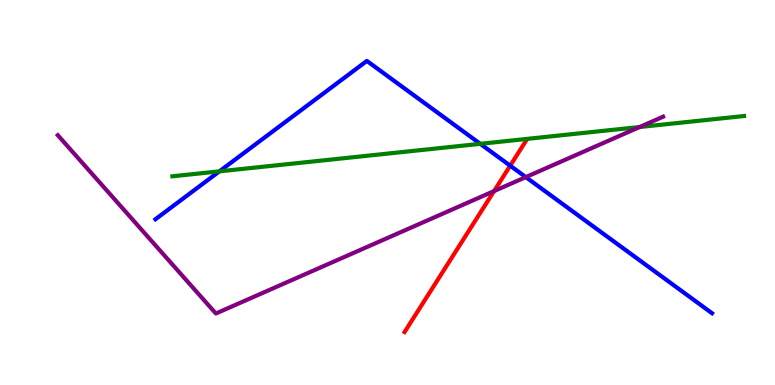[{'lines': ['blue', 'red'], 'intersections': [{'x': 6.58, 'y': 5.7}]}, {'lines': ['green', 'red'], 'intersections': []}, {'lines': ['purple', 'red'], 'intersections': [{'x': 6.37, 'y': 5.04}]}, {'lines': ['blue', 'green'], 'intersections': [{'x': 2.83, 'y': 5.55}, {'x': 6.2, 'y': 6.26}]}, {'lines': ['blue', 'purple'], 'intersections': [{'x': 6.78, 'y': 5.4}]}, {'lines': ['green', 'purple'], 'intersections': [{'x': 8.25, 'y': 6.7}]}]